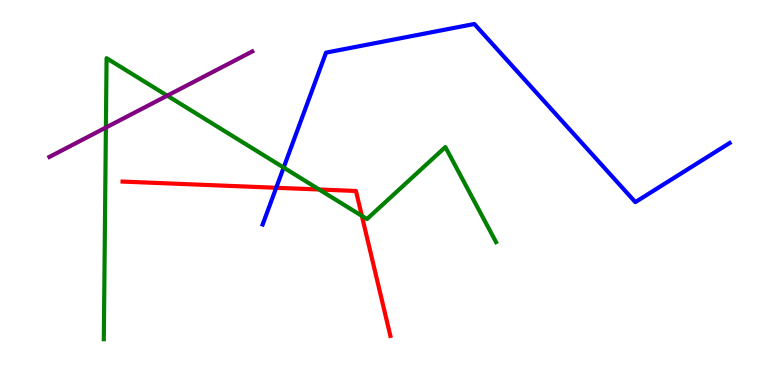[{'lines': ['blue', 'red'], 'intersections': [{'x': 3.56, 'y': 5.12}]}, {'lines': ['green', 'red'], 'intersections': [{'x': 4.12, 'y': 5.08}, {'x': 4.67, 'y': 4.39}]}, {'lines': ['purple', 'red'], 'intersections': []}, {'lines': ['blue', 'green'], 'intersections': [{'x': 3.66, 'y': 5.65}]}, {'lines': ['blue', 'purple'], 'intersections': []}, {'lines': ['green', 'purple'], 'intersections': [{'x': 1.37, 'y': 6.69}, {'x': 2.16, 'y': 7.52}]}]